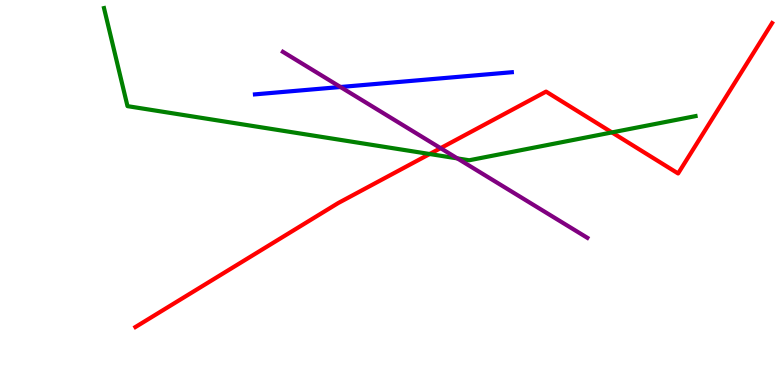[{'lines': ['blue', 'red'], 'intersections': []}, {'lines': ['green', 'red'], 'intersections': [{'x': 5.54, 'y': 6.0}, {'x': 7.9, 'y': 6.56}]}, {'lines': ['purple', 'red'], 'intersections': [{'x': 5.69, 'y': 6.15}]}, {'lines': ['blue', 'green'], 'intersections': []}, {'lines': ['blue', 'purple'], 'intersections': [{'x': 4.39, 'y': 7.74}]}, {'lines': ['green', 'purple'], 'intersections': [{'x': 5.9, 'y': 5.89}]}]